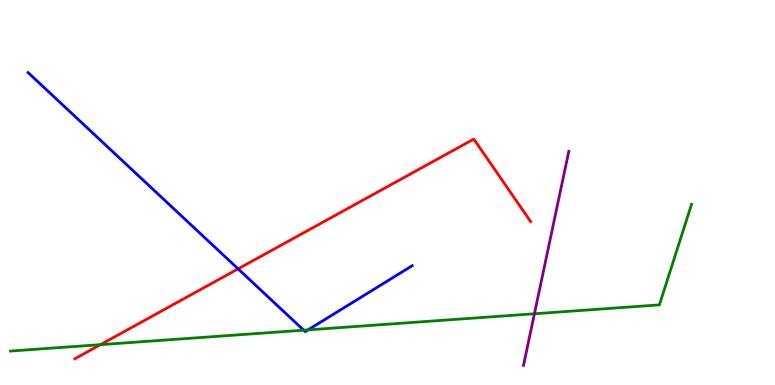[{'lines': ['blue', 'red'], 'intersections': [{'x': 3.07, 'y': 3.02}]}, {'lines': ['green', 'red'], 'intersections': [{'x': 1.3, 'y': 1.05}]}, {'lines': ['purple', 'red'], 'intersections': []}, {'lines': ['blue', 'green'], 'intersections': [{'x': 3.92, 'y': 1.42}, {'x': 3.98, 'y': 1.43}]}, {'lines': ['blue', 'purple'], 'intersections': []}, {'lines': ['green', 'purple'], 'intersections': [{'x': 6.9, 'y': 1.85}]}]